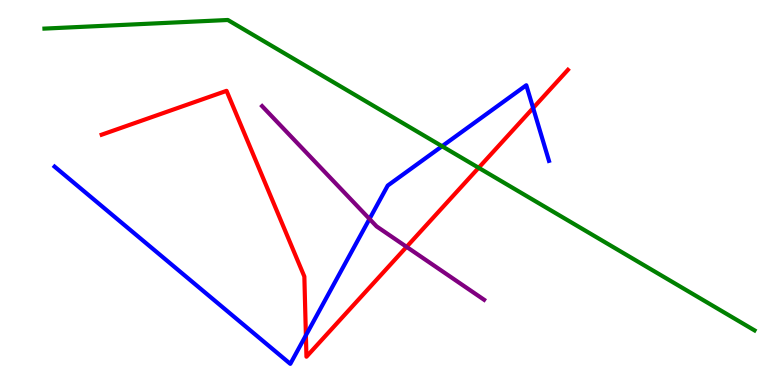[{'lines': ['blue', 'red'], 'intersections': [{'x': 3.95, 'y': 1.29}, {'x': 6.88, 'y': 7.19}]}, {'lines': ['green', 'red'], 'intersections': [{'x': 6.18, 'y': 5.64}]}, {'lines': ['purple', 'red'], 'intersections': [{'x': 5.25, 'y': 3.59}]}, {'lines': ['blue', 'green'], 'intersections': [{'x': 5.7, 'y': 6.2}]}, {'lines': ['blue', 'purple'], 'intersections': [{'x': 4.77, 'y': 4.31}]}, {'lines': ['green', 'purple'], 'intersections': []}]